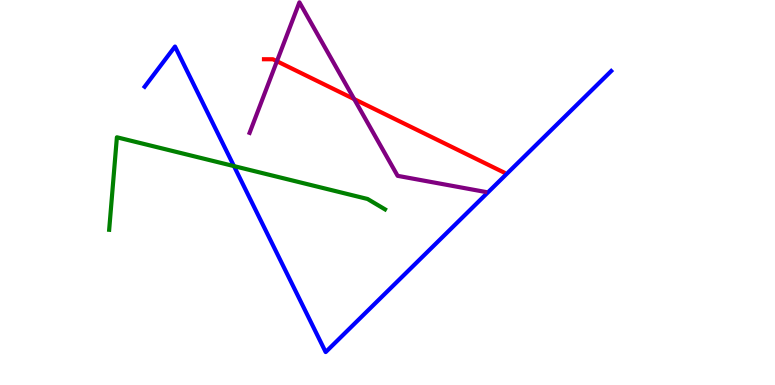[{'lines': ['blue', 'red'], 'intersections': []}, {'lines': ['green', 'red'], 'intersections': []}, {'lines': ['purple', 'red'], 'intersections': [{'x': 3.57, 'y': 8.41}, {'x': 4.57, 'y': 7.43}]}, {'lines': ['blue', 'green'], 'intersections': [{'x': 3.02, 'y': 5.69}]}, {'lines': ['blue', 'purple'], 'intersections': []}, {'lines': ['green', 'purple'], 'intersections': []}]